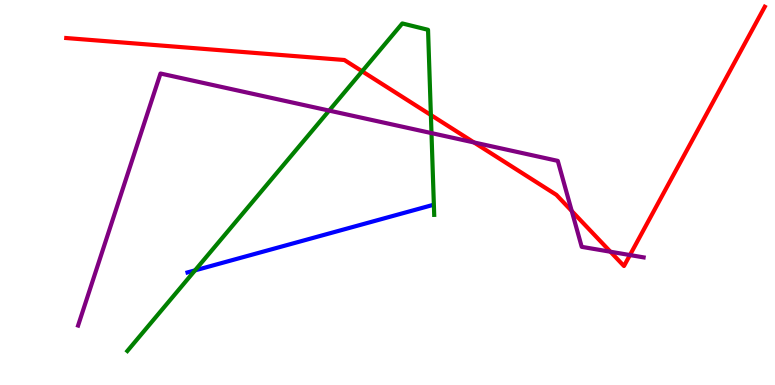[{'lines': ['blue', 'red'], 'intersections': []}, {'lines': ['green', 'red'], 'intersections': [{'x': 4.67, 'y': 8.15}, {'x': 5.56, 'y': 7.01}]}, {'lines': ['purple', 'red'], 'intersections': [{'x': 6.12, 'y': 6.3}, {'x': 7.38, 'y': 4.52}, {'x': 7.88, 'y': 3.46}, {'x': 8.13, 'y': 3.38}]}, {'lines': ['blue', 'green'], 'intersections': [{'x': 2.52, 'y': 2.98}]}, {'lines': ['blue', 'purple'], 'intersections': []}, {'lines': ['green', 'purple'], 'intersections': [{'x': 4.25, 'y': 7.13}, {'x': 5.57, 'y': 6.54}]}]